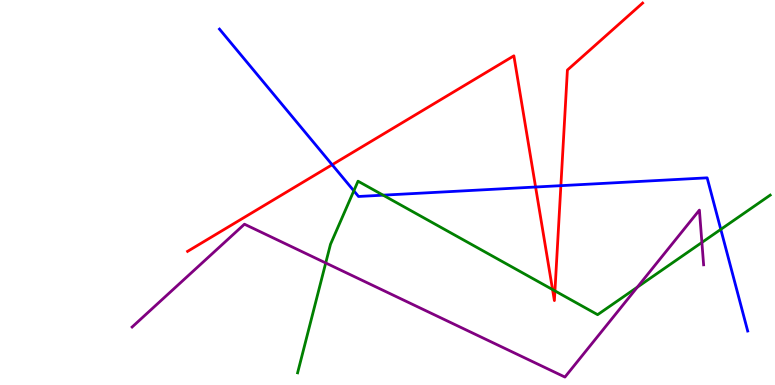[{'lines': ['blue', 'red'], 'intersections': [{'x': 4.29, 'y': 5.72}, {'x': 6.91, 'y': 5.14}, {'x': 7.24, 'y': 5.18}]}, {'lines': ['green', 'red'], 'intersections': [{'x': 7.13, 'y': 2.48}, {'x': 7.16, 'y': 2.44}]}, {'lines': ['purple', 'red'], 'intersections': []}, {'lines': ['blue', 'green'], 'intersections': [{'x': 4.57, 'y': 5.04}, {'x': 4.94, 'y': 4.93}, {'x': 9.3, 'y': 4.04}]}, {'lines': ['blue', 'purple'], 'intersections': []}, {'lines': ['green', 'purple'], 'intersections': [{'x': 4.2, 'y': 3.17}, {'x': 8.22, 'y': 2.54}, {'x': 9.06, 'y': 3.7}]}]